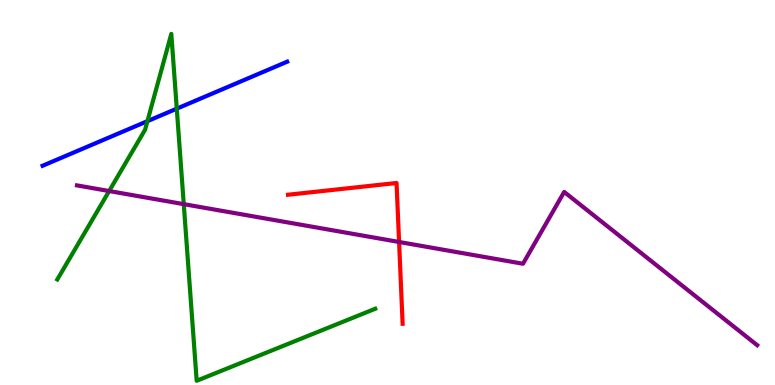[{'lines': ['blue', 'red'], 'intersections': []}, {'lines': ['green', 'red'], 'intersections': []}, {'lines': ['purple', 'red'], 'intersections': [{'x': 5.15, 'y': 3.71}]}, {'lines': ['blue', 'green'], 'intersections': [{'x': 1.9, 'y': 6.85}, {'x': 2.28, 'y': 7.18}]}, {'lines': ['blue', 'purple'], 'intersections': []}, {'lines': ['green', 'purple'], 'intersections': [{'x': 1.41, 'y': 5.04}, {'x': 2.37, 'y': 4.7}]}]